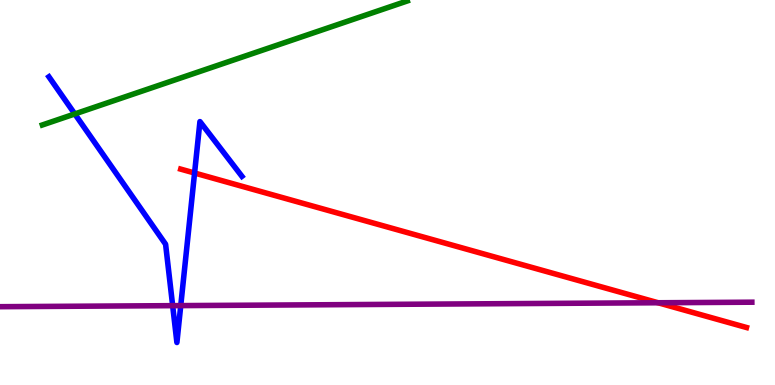[{'lines': ['blue', 'red'], 'intersections': [{'x': 2.51, 'y': 5.51}]}, {'lines': ['green', 'red'], 'intersections': []}, {'lines': ['purple', 'red'], 'intersections': [{'x': 8.49, 'y': 2.14}]}, {'lines': ['blue', 'green'], 'intersections': [{'x': 0.965, 'y': 7.04}]}, {'lines': ['blue', 'purple'], 'intersections': [{'x': 2.23, 'y': 2.06}, {'x': 2.33, 'y': 2.06}]}, {'lines': ['green', 'purple'], 'intersections': []}]